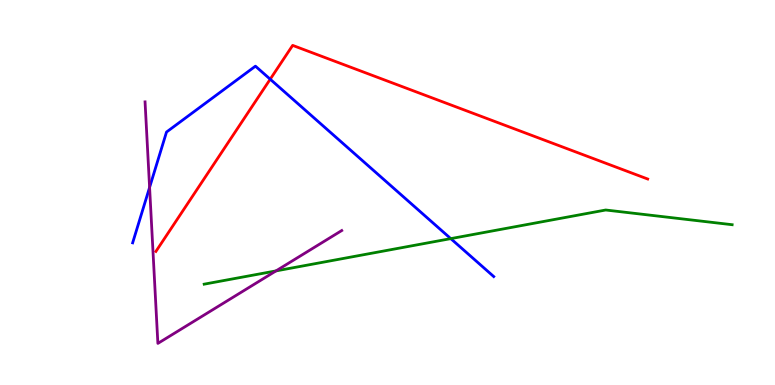[{'lines': ['blue', 'red'], 'intersections': [{'x': 3.49, 'y': 7.94}]}, {'lines': ['green', 'red'], 'intersections': []}, {'lines': ['purple', 'red'], 'intersections': []}, {'lines': ['blue', 'green'], 'intersections': [{'x': 5.82, 'y': 3.8}]}, {'lines': ['blue', 'purple'], 'intersections': [{'x': 1.93, 'y': 5.13}]}, {'lines': ['green', 'purple'], 'intersections': [{'x': 3.56, 'y': 2.96}]}]